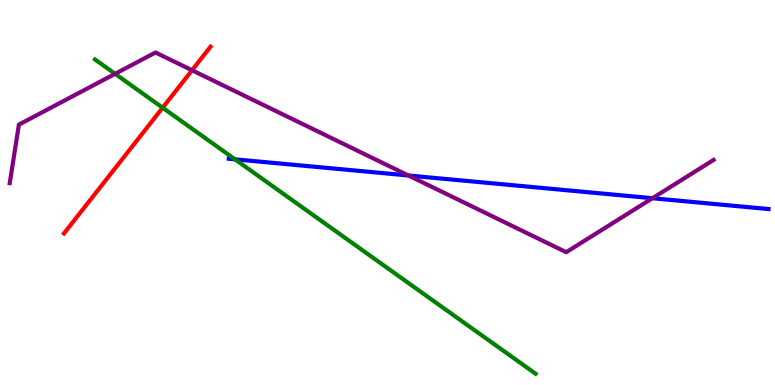[{'lines': ['blue', 'red'], 'intersections': []}, {'lines': ['green', 'red'], 'intersections': [{'x': 2.1, 'y': 7.2}]}, {'lines': ['purple', 'red'], 'intersections': [{'x': 2.48, 'y': 8.18}]}, {'lines': ['blue', 'green'], 'intersections': [{'x': 3.03, 'y': 5.86}]}, {'lines': ['blue', 'purple'], 'intersections': [{'x': 5.27, 'y': 5.44}, {'x': 8.42, 'y': 4.85}]}, {'lines': ['green', 'purple'], 'intersections': [{'x': 1.49, 'y': 8.08}]}]